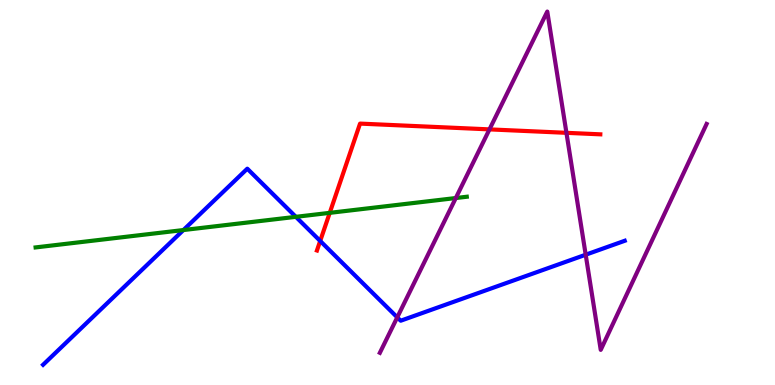[{'lines': ['blue', 'red'], 'intersections': [{'x': 4.13, 'y': 3.74}]}, {'lines': ['green', 'red'], 'intersections': [{'x': 4.25, 'y': 4.47}]}, {'lines': ['purple', 'red'], 'intersections': [{'x': 6.32, 'y': 6.64}, {'x': 7.31, 'y': 6.55}]}, {'lines': ['blue', 'green'], 'intersections': [{'x': 2.37, 'y': 4.02}, {'x': 3.82, 'y': 4.37}]}, {'lines': ['blue', 'purple'], 'intersections': [{'x': 5.13, 'y': 1.76}, {'x': 7.56, 'y': 3.38}]}, {'lines': ['green', 'purple'], 'intersections': [{'x': 5.88, 'y': 4.86}]}]